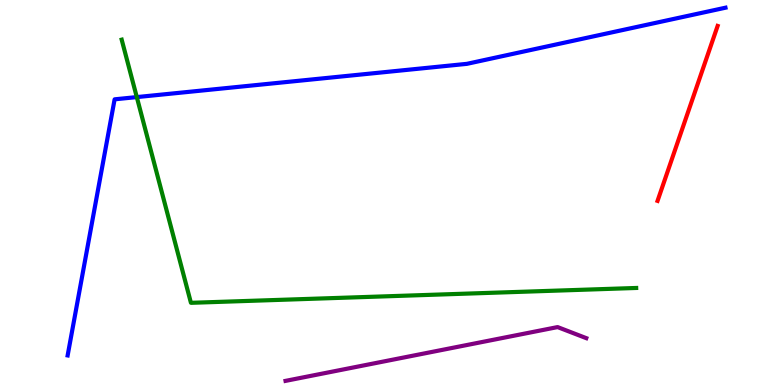[{'lines': ['blue', 'red'], 'intersections': []}, {'lines': ['green', 'red'], 'intersections': []}, {'lines': ['purple', 'red'], 'intersections': []}, {'lines': ['blue', 'green'], 'intersections': [{'x': 1.77, 'y': 7.48}]}, {'lines': ['blue', 'purple'], 'intersections': []}, {'lines': ['green', 'purple'], 'intersections': []}]